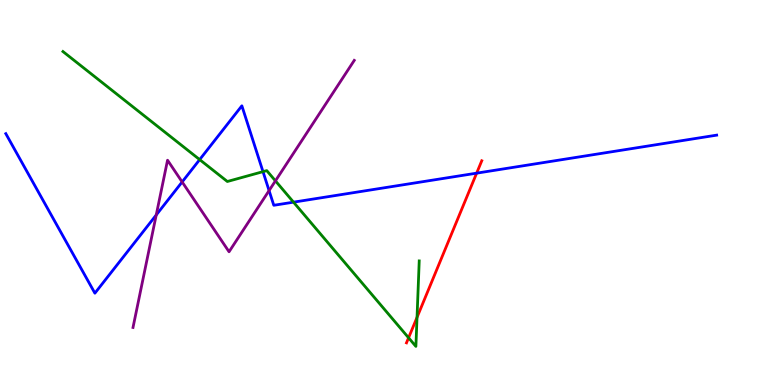[{'lines': ['blue', 'red'], 'intersections': [{'x': 6.15, 'y': 5.5}]}, {'lines': ['green', 'red'], 'intersections': [{'x': 5.27, 'y': 1.23}, {'x': 5.38, 'y': 1.76}]}, {'lines': ['purple', 'red'], 'intersections': []}, {'lines': ['blue', 'green'], 'intersections': [{'x': 2.58, 'y': 5.85}, {'x': 3.39, 'y': 5.54}, {'x': 3.79, 'y': 4.75}]}, {'lines': ['blue', 'purple'], 'intersections': [{'x': 2.02, 'y': 4.42}, {'x': 2.35, 'y': 5.27}, {'x': 3.47, 'y': 5.05}]}, {'lines': ['green', 'purple'], 'intersections': [{'x': 3.55, 'y': 5.3}]}]